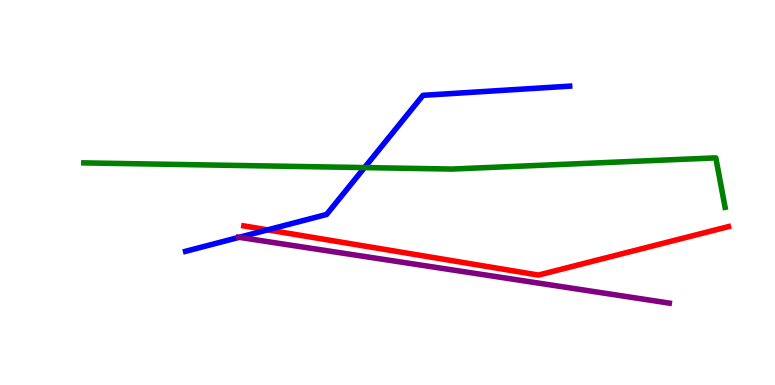[{'lines': ['blue', 'red'], 'intersections': [{'x': 3.45, 'y': 4.03}]}, {'lines': ['green', 'red'], 'intersections': []}, {'lines': ['purple', 'red'], 'intersections': []}, {'lines': ['blue', 'green'], 'intersections': [{'x': 4.7, 'y': 5.65}]}, {'lines': ['blue', 'purple'], 'intersections': [{'x': 3.09, 'y': 3.84}]}, {'lines': ['green', 'purple'], 'intersections': []}]